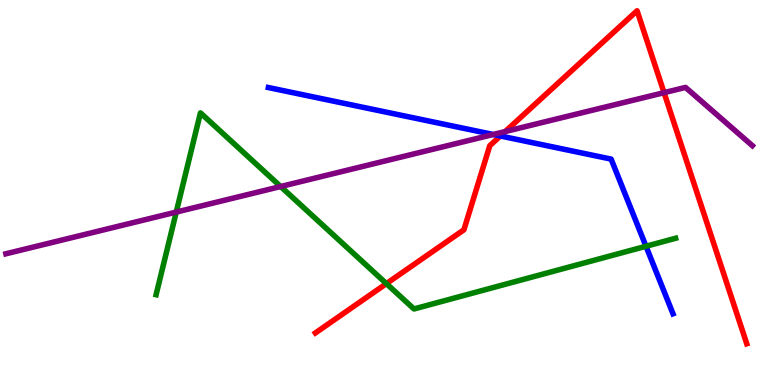[{'lines': ['blue', 'red'], 'intersections': [{'x': 6.46, 'y': 6.47}]}, {'lines': ['green', 'red'], 'intersections': [{'x': 4.99, 'y': 2.63}]}, {'lines': ['purple', 'red'], 'intersections': [{'x': 6.52, 'y': 6.58}, {'x': 8.57, 'y': 7.59}]}, {'lines': ['blue', 'green'], 'intersections': [{'x': 8.34, 'y': 3.6}]}, {'lines': ['blue', 'purple'], 'intersections': [{'x': 6.36, 'y': 6.51}]}, {'lines': ['green', 'purple'], 'intersections': [{'x': 2.27, 'y': 4.49}, {'x': 3.62, 'y': 5.16}]}]